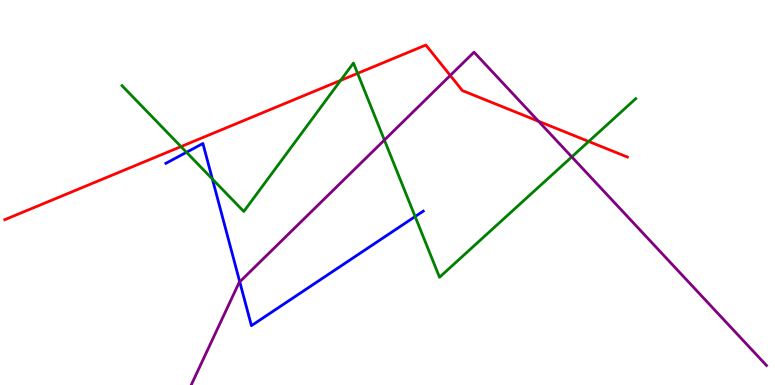[{'lines': ['blue', 'red'], 'intersections': []}, {'lines': ['green', 'red'], 'intersections': [{'x': 2.34, 'y': 6.19}, {'x': 4.4, 'y': 7.91}, {'x': 4.61, 'y': 8.09}, {'x': 7.6, 'y': 6.33}]}, {'lines': ['purple', 'red'], 'intersections': [{'x': 5.81, 'y': 8.04}, {'x': 6.95, 'y': 6.85}]}, {'lines': ['blue', 'green'], 'intersections': [{'x': 2.41, 'y': 6.04}, {'x': 2.74, 'y': 5.35}, {'x': 5.36, 'y': 4.38}]}, {'lines': ['blue', 'purple'], 'intersections': [{'x': 3.09, 'y': 2.68}]}, {'lines': ['green', 'purple'], 'intersections': [{'x': 4.96, 'y': 6.36}, {'x': 7.38, 'y': 5.93}]}]